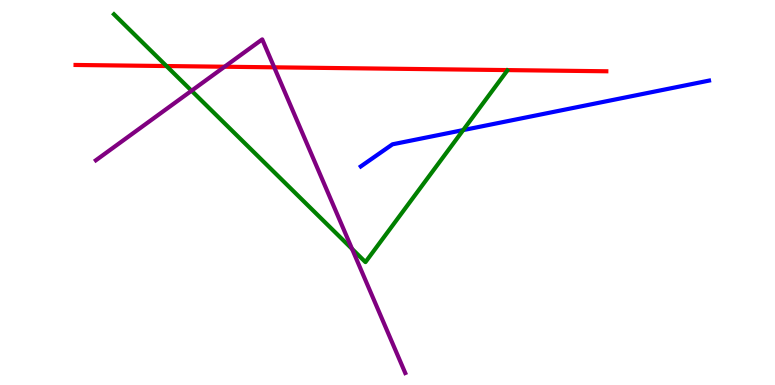[{'lines': ['blue', 'red'], 'intersections': []}, {'lines': ['green', 'red'], 'intersections': [{'x': 2.15, 'y': 8.28}]}, {'lines': ['purple', 'red'], 'intersections': [{'x': 2.9, 'y': 8.27}, {'x': 3.54, 'y': 8.25}]}, {'lines': ['blue', 'green'], 'intersections': [{'x': 5.98, 'y': 6.62}]}, {'lines': ['blue', 'purple'], 'intersections': []}, {'lines': ['green', 'purple'], 'intersections': [{'x': 2.47, 'y': 7.64}, {'x': 4.54, 'y': 3.54}]}]